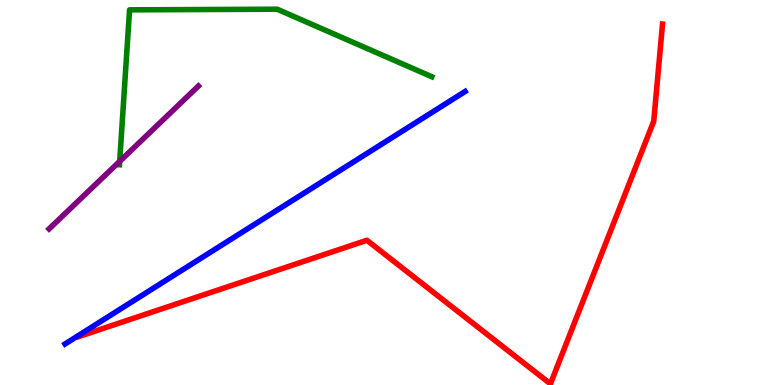[{'lines': ['blue', 'red'], 'intersections': []}, {'lines': ['green', 'red'], 'intersections': []}, {'lines': ['purple', 'red'], 'intersections': []}, {'lines': ['blue', 'green'], 'intersections': []}, {'lines': ['blue', 'purple'], 'intersections': []}, {'lines': ['green', 'purple'], 'intersections': [{'x': 1.54, 'y': 5.81}]}]